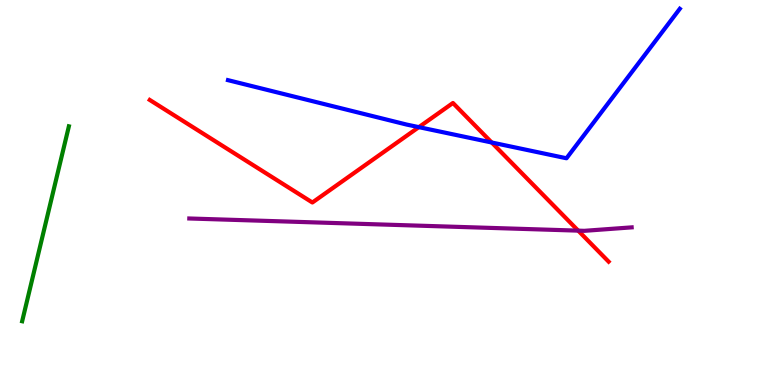[{'lines': ['blue', 'red'], 'intersections': [{'x': 5.4, 'y': 6.7}, {'x': 6.34, 'y': 6.3}]}, {'lines': ['green', 'red'], 'intersections': []}, {'lines': ['purple', 'red'], 'intersections': [{'x': 7.46, 'y': 4.01}]}, {'lines': ['blue', 'green'], 'intersections': []}, {'lines': ['blue', 'purple'], 'intersections': []}, {'lines': ['green', 'purple'], 'intersections': []}]